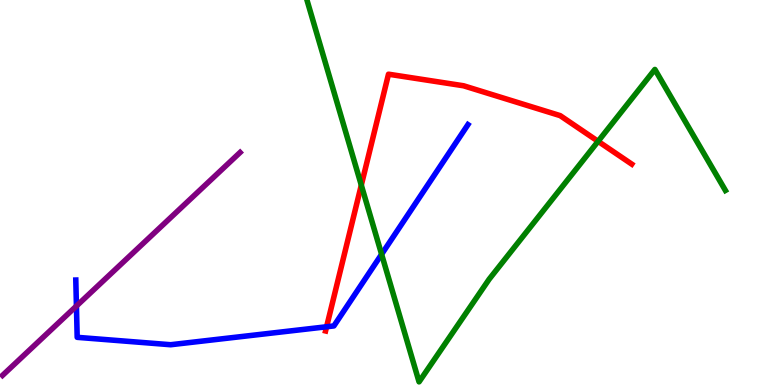[{'lines': ['blue', 'red'], 'intersections': [{'x': 4.21, 'y': 1.51}]}, {'lines': ['green', 'red'], 'intersections': [{'x': 4.66, 'y': 5.19}, {'x': 7.72, 'y': 6.33}]}, {'lines': ['purple', 'red'], 'intersections': []}, {'lines': ['blue', 'green'], 'intersections': [{'x': 4.92, 'y': 3.4}]}, {'lines': ['blue', 'purple'], 'intersections': [{'x': 0.986, 'y': 2.05}]}, {'lines': ['green', 'purple'], 'intersections': []}]